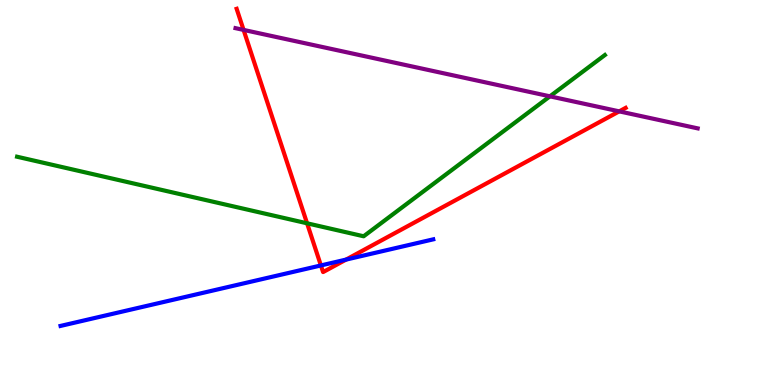[{'lines': ['blue', 'red'], 'intersections': [{'x': 4.14, 'y': 3.11}, {'x': 4.47, 'y': 3.26}]}, {'lines': ['green', 'red'], 'intersections': [{'x': 3.96, 'y': 4.2}]}, {'lines': ['purple', 'red'], 'intersections': [{'x': 3.14, 'y': 9.22}, {'x': 7.99, 'y': 7.11}]}, {'lines': ['blue', 'green'], 'intersections': []}, {'lines': ['blue', 'purple'], 'intersections': []}, {'lines': ['green', 'purple'], 'intersections': [{'x': 7.1, 'y': 7.5}]}]